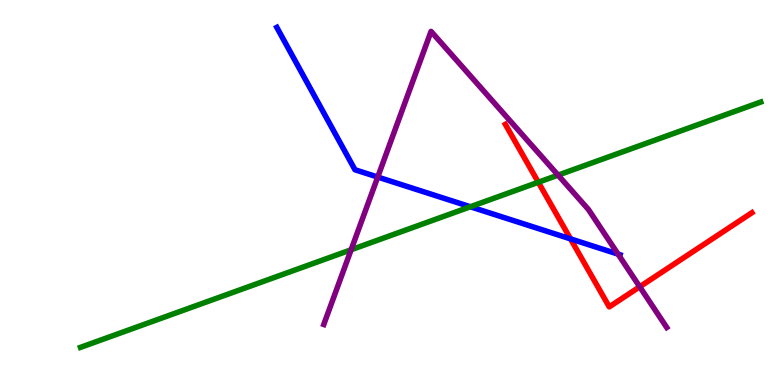[{'lines': ['blue', 'red'], 'intersections': [{'x': 7.36, 'y': 3.8}]}, {'lines': ['green', 'red'], 'intersections': [{'x': 6.95, 'y': 5.27}]}, {'lines': ['purple', 'red'], 'intersections': [{'x': 8.25, 'y': 2.55}]}, {'lines': ['blue', 'green'], 'intersections': [{'x': 6.07, 'y': 4.63}]}, {'lines': ['blue', 'purple'], 'intersections': [{'x': 4.87, 'y': 5.4}, {'x': 7.97, 'y': 3.4}]}, {'lines': ['green', 'purple'], 'intersections': [{'x': 4.53, 'y': 3.51}, {'x': 7.2, 'y': 5.45}]}]